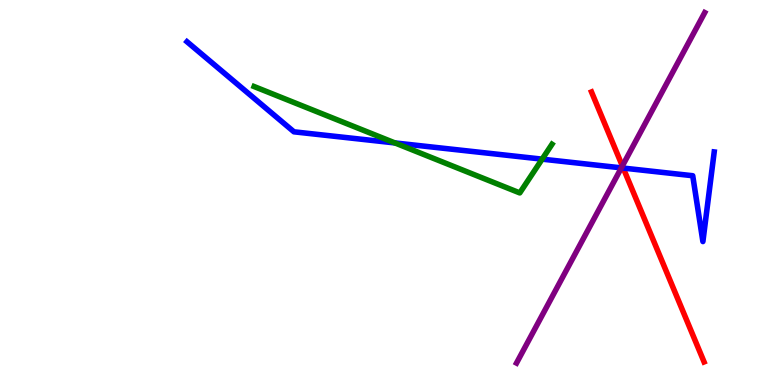[{'lines': ['blue', 'red'], 'intersections': [{'x': 8.04, 'y': 5.63}]}, {'lines': ['green', 'red'], 'intersections': []}, {'lines': ['purple', 'red'], 'intersections': [{'x': 8.03, 'y': 5.69}]}, {'lines': ['blue', 'green'], 'intersections': [{'x': 5.1, 'y': 6.29}, {'x': 7.0, 'y': 5.87}]}, {'lines': ['blue', 'purple'], 'intersections': [{'x': 8.02, 'y': 5.64}]}, {'lines': ['green', 'purple'], 'intersections': []}]